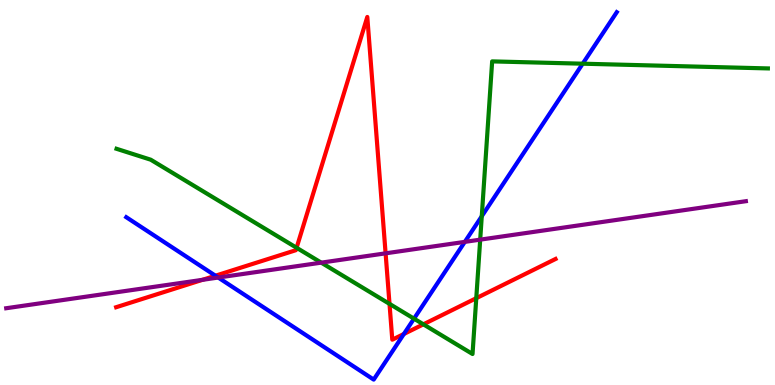[{'lines': ['blue', 'red'], 'intersections': [{'x': 2.78, 'y': 2.84}, {'x': 5.21, 'y': 1.33}]}, {'lines': ['green', 'red'], 'intersections': [{'x': 3.83, 'y': 3.56}, {'x': 5.03, 'y': 2.11}, {'x': 5.46, 'y': 1.58}, {'x': 6.15, 'y': 2.26}]}, {'lines': ['purple', 'red'], 'intersections': [{'x': 2.61, 'y': 2.73}, {'x': 4.98, 'y': 3.42}]}, {'lines': ['blue', 'green'], 'intersections': [{'x': 5.34, 'y': 1.72}, {'x': 6.22, 'y': 4.38}, {'x': 7.52, 'y': 8.35}]}, {'lines': ['blue', 'purple'], 'intersections': [{'x': 2.82, 'y': 2.79}, {'x': 6.0, 'y': 3.72}]}, {'lines': ['green', 'purple'], 'intersections': [{'x': 4.14, 'y': 3.18}, {'x': 6.2, 'y': 3.78}]}]